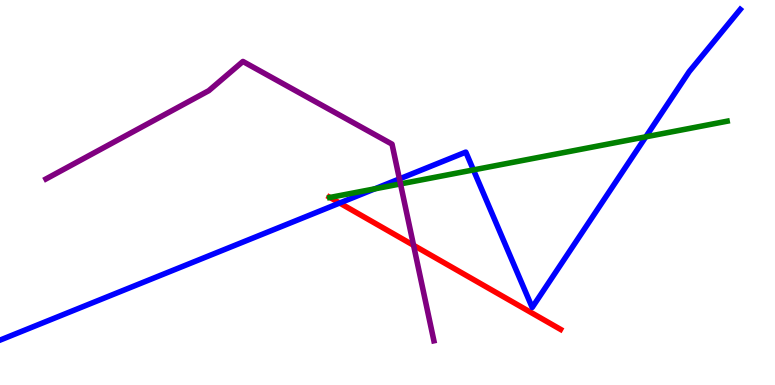[{'lines': ['blue', 'red'], 'intersections': [{'x': 4.38, 'y': 4.73}]}, {'lines': ['green', 'red'], 'intersections': [{'x': 4.26, 'y': 4.87}]}, {'lines': ['purple', 'red'], 'intersections': [{'x': 5.34, 'y': 3.63}]}, {'lines': ['blue', 'green'], 'intersections': [{'x': 4.84, 'y': 5.09}, {'x': 6.11, 'y': 5.59}, {'x': 8.33, 'y': 6.45}]}, {'lines': ['blue', 'purple'], 'intersections': [{'x': 5.15, 'y': 5.35}]}, {'lines': ['green', 'purple'], 'intersections': [{'x': 5.17, 'y': 5.22}]}]